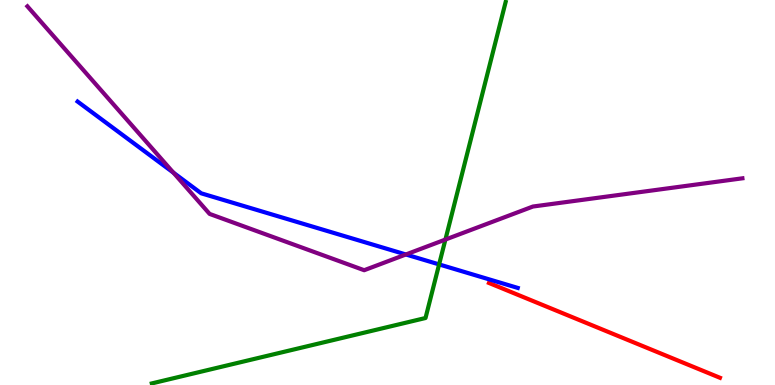[{'lines': ['blue', 'red'], 'intersections': []}, {'lines': ['green', 'red'], 'intersections': []}, {'lines': ['purple', 'red'], 'intersections': []}, {'lines': ['blue', 'green'], 'intersections': [{'x': 5.67, 'y': 3.13}]}, {'lines': ['blue', 'purple'], 'intersections': [{'x': 2.24, 'y': 5.52}, {'x': 5.24, 'y': 3.39}]}, {'lines': ['green', 'purple'], 'intersections': [{'x': 5.75, 'y': 3.78}]}]